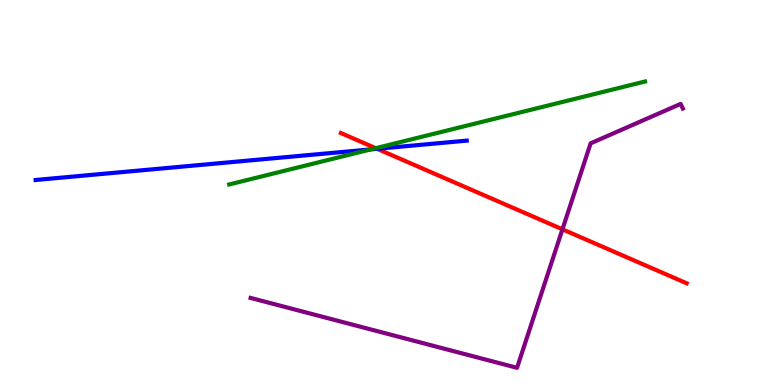[{'lines': ['blue', 'red'], 'intersections': [{'x': 4.87, 'y': 6.13}]}, {'lines': ['green', 'red'], 'intersections': [{'x': 4.85, 'y': 6.15}]}, {'lines': ['purple', 'red'], 'intersections': [{'x': 7.26, 'y': 4.04}]}, {'lines': ['blue', 'green'], 'intersections': [{'x': 4.79, 'y': 6.12}]}, {'lines': ['blue', 'purple'], 'intersections': []}, {'lines': ['green', 'purple'], 'intersections': []}]